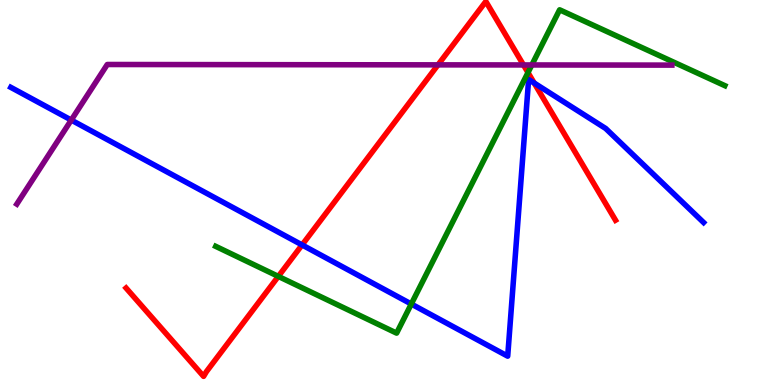[{'lines': ['blue', 'red'], 'intersections': [{'x': 3.9, 'y': 3.64}, {'x': 6.89, 'y': 7.84}]}, {'lines': ['green', 'red'], 'intersections': [{'x': 3.59, 'y': 2.82}, {'x': 6.81, 'y': 8.12}]}, {'lines': ['purple', 'red'], 'intersections': [{'x': 5.65, 'y': 8.32}, {'x': 6.75, 'y': 8.31}]}, {'lines': ['blue', 'green'], 'intersections': [{'x': 5.31, 'y': 2.1}]}, {'lines': ['blue', 'purple'], 'intersections': [{'x': 0.92, 'y': 6.88}]}, {'lines': ['green', 'purple'], 'intersections': [{'x': 6.86, 'y': 8.31}]}]